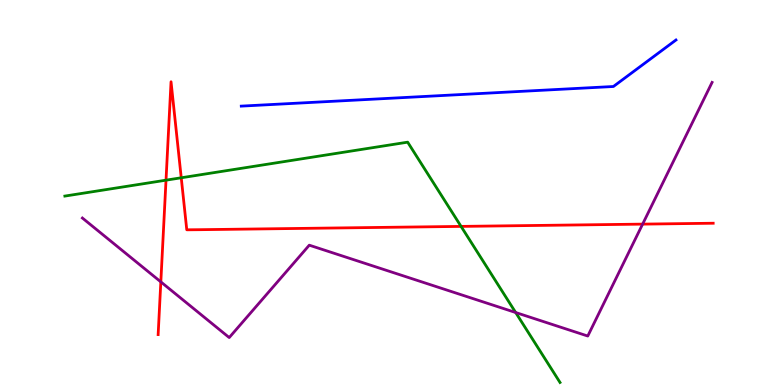[{'lines': ['blue', 'red'], 'intersections': []}, {'lines': ['green', 'red'], 'intersections': [{'x': 2.14, 'y': 5.32}, {'x': 2.34, 'y': 5.38}, {'x': 5.95, 'y': 4.12}]}, {'lines': ['purple', 'red'], 'intersections': [{'x': 2.08, 'y': 2.68}, {'x': 8.29, 'y': 4.18}]}, {'lines': ['blue', 'green'], 'intersections': []}, {'lines': ['blue', 'purple'], 'intersections': []}, {'lines': ['green', 'purple'], 'intersections': [{'x': 6.65, 'y': 1.88}]}]